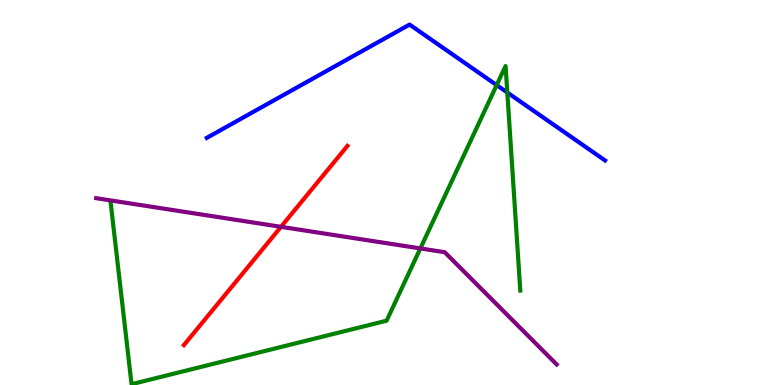[{'lines': ['blue', 'red'], 'intersections': []}, {'lines': ['green', 'red'], 'intersections': []}, {'lines': ['purple', 'red'], 'intersections': [{'x': 3.63, 'y': 4.11}]}, {'lines': ['blue', 'green'], 'intersections': [{'x': 6.41, 'y': 7.79}, {'x': 6.55, 'y': 7.6}]}, {'lines': ['blue', 'purple'], 'intersections': []}, {'lines': ['green', 'purple'], 'intersections': [{'x': 5.42, 'y': 3.55}]}]